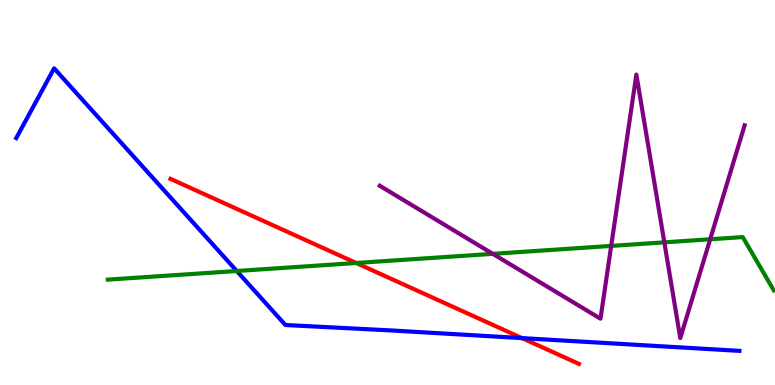[{'lines': ['blue', 'red'], 'intersections': [{'x': 6.74, 'y': 1.22}]}, {'lines': ['green', 'red'], 'intersections': [{'x': 4.6, 'y': 3.17}]}, {'lines': ['purple', 'red'], 'intersections': []}, {'lines': ['blue', 'green'], 'intersections': [{'x': 3.05, 'y': 2.96}]}, {'lines': ['blue', 'purple'], 'intersections': []}, {'lines': ['green', 'purple'], 'intersections': [{'x': 6.36, 'y': 3.41}, {'x': 7.89, 'y': 3.61}, {'x': 8.57, 'y': 3.71}, {'x': 9.16, 'y': 3.79}]}]